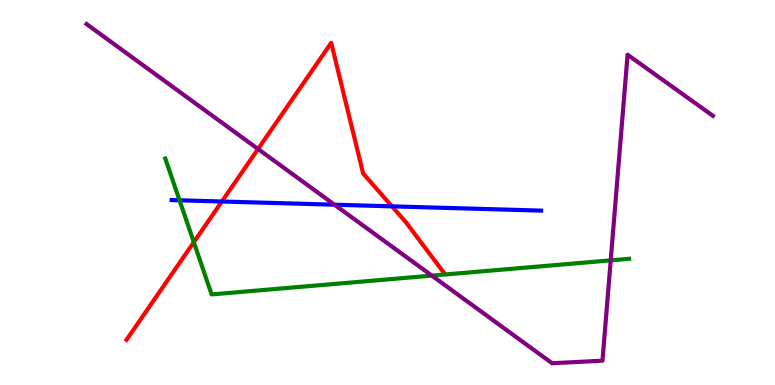[{'lines': ['blue', 'red'], 'intersections': [{'x': 2.86, 'y': 4.77}, {'x': 5.06, 'y': 4.64}]}, {'lines': ['green', 'red'], 'intersections': [{'x': 2.5, 'y': 3.71}]}, {'lines': ['purple', 'red'], 'intersections': [{'x': 3.33, 'y': 6.13}]}, {'lines': ['blue', 'green'], 'intersections': [{'x': 2.32, 'y': 4.8}]}, {'lines': ['blue', 'purple'], 'intersections': [{'x': 4.32, 'y': 4.68}]}, {'lines': ['green', 'purple'], 'intersections': [{'x': 5.57, 'y': 2.84}, {'x': 7.88, 'y': 3.24}]}]